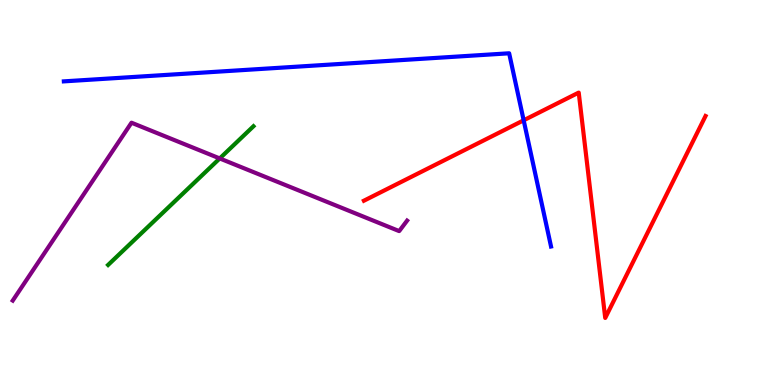[{'lines': ['blue', 'red'], 'intersections': [{'x': 6.76, 'y': 6.88}]}, {'lines': ['green', 'red'], 'intersections': []}, {'lines': ['purple', 'red'], 'intersections': []}, {'lines': ['blue', 'green'], 'intersections': []}, {'lines': ['blue', 'purple'], 'intersections': []}, {'lines': ['green', 'purple'], 'intersections': [{'x': 2.84, 'y': 5.88}]}]